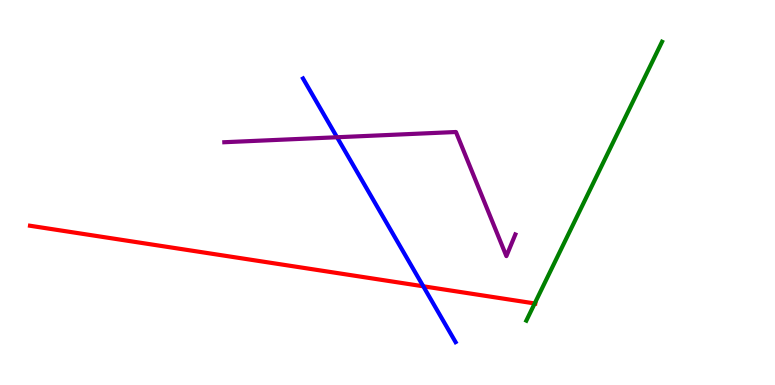[{'lines': ['blue', 'red'], 'intersections': [{'x': 5.46, 'y': 2.56}]}, {'lines': ['green', 'red'], 'intersections': [{'x': 6.9, 'y': 2.12}]}, {'lines': ['purple', 'red'], 'intersections': []}, {'lines': ['blue', 'green'], 'intersections': []}, {'lines': ['blue', 'purple'], 'intersections': [{'x': 4.35, 'y': 6.44}]}, {'lines': ['green', 'purple'], 'intersections': []}]